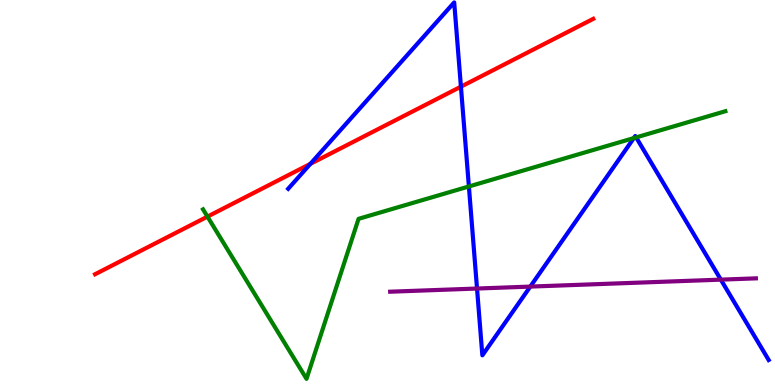[{'lines': ['blue', 'red'], 'intersections': [{'x': 4.0, 'y': 5.74}, {'x': 5.95, 'y': 7.75}]}, {'lines': ['green', 'red'], 'intersections': [{'x': 2.68, 'y': 4.37}]}, {'lines': ['purple', 'red'], 'intersections': []}, {'lines': ['blue', 'green'], 'intersections': [{'x': 6.05, 'y': 5.16}, {'x': 8.18, 'y': 6.41}, {'x': 8.21, 'y': 6.43}]}, {'lines': ['blue', 'purple'], 'intersections': [{'x': 6.16, 'y': 2.51}, {'x': 6.84, 'y': 2.56}, {'x': 9.3, 'y': 2.74}]}, {'lines': ['green', 'purple'], 'intersections': []}]